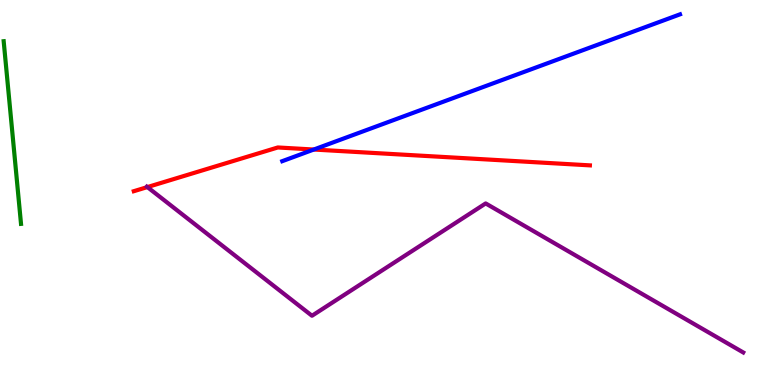[{'lines': ['blue', 'red'], 'intersections': [{'x': 4.05, 'y': 6.12}]}, {'lines': ['green', 'red'], 'intersections': []}, {'lines': ['purple', 'red'], 'intersections': [{'x': 1.9, 'y': 5.14}]}, {'lines': ['blue', 'green'], 'intersections': []}, {'lines': ['blue', 'purple'], 'intersections': []}, {'lines': ['green', 'purple'], 'intersections': []}]